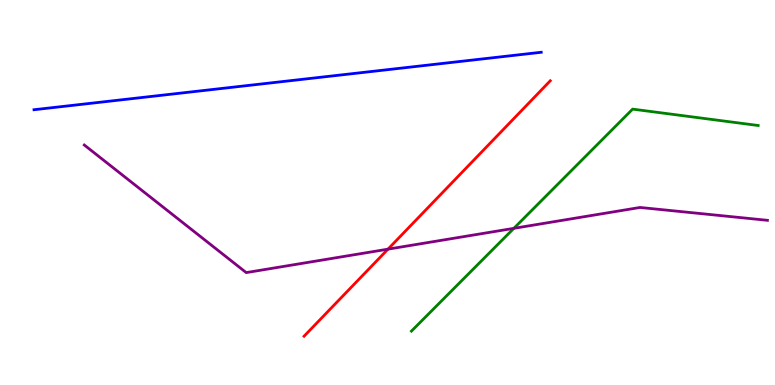[{'lines': ['blue', 'red'], 'intersections': []}, {'lines': ['green', 'red'], 'intersections': []}, {'lines': ['purple', 'red'], 'intersections': [{'x': 5.01, 'y': 3.53}]}, {'lines': ['blue', 'green'], 'intersections': []}, {'lines': ['blue', 'purple'], 'intersections': []}, {'lines': ['green', 'purple'], 'intersections': [{'x': 6.63, 'y': 4.07}]}]